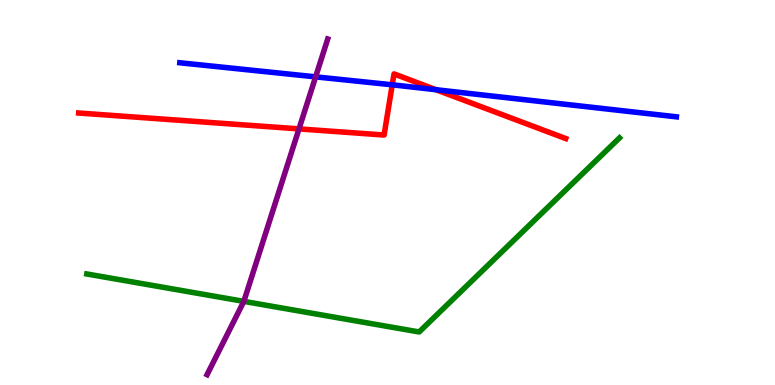[{'lines': ['blue', 'red'], 'intersections': [{'x': 5.06, 'y': 7.8}, {'x': 5.63, 'y': 7.67}]}, {'lines': ['green', 'red'], 'intersections': []}, {'lines': ['purple', 'red'], 'intersections': [{'x': 3.86, 'y': 6.65}]}, {'lines': ['blue', 'green'], 'intersections': []}, {'lines': ['blue', 'purple'], 'intersections': [{'x': 4.07, 'y': 8.0}]}, {'lines': ['green', 'purple'], 'intersections': [{'x': 3.15, 'y': 2.17}]}]